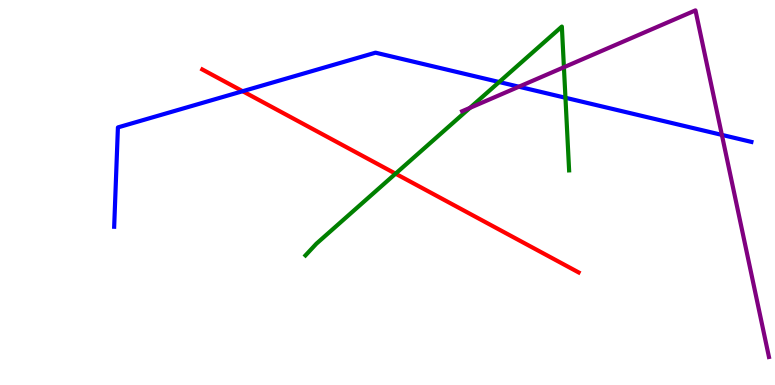[{'lines': ['blue', 'red'], 'intersections': [{'x': 3.13, 'y': 7.63}]}, {'lines': ['green', 'red'], 'intersections': [{'x': 5.1, 'y': 5.49}]}, {'lines': ['purple', 'red'], 'intersections': []}, {'lines': ['blue', 'green'], 'intersections': [{'x': 6.44, 'y': 7.87}, {'x': 7.3, 'y': 7.46}]}, {'lines': ['blue', 'purple'], 'intersections': [{'x': 6.7, 'y': 7.75}, {'x': 9.31, 'y': 6.5}]}, {'lines': ['green', 'purple'], 'intersections': [{'x': 6.06, 'y': 7.2}, {'x': 7.28, 'y': 8.25}]}]